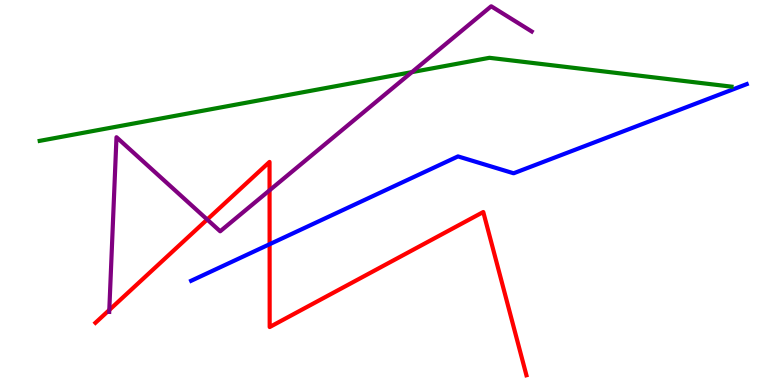[{'lines': ['blue', 'red'], 'intersections': [{'x': 3.48, 'y': 3.66}]}, {'lines': ['green', 'red'], 'intersections': []}, {'lines': ['purple', 'red'], 'intersections': [{'x': 1.41, 'y': 1.95}, {'x': 2.67, 'y': 4.3}, {'x': 3.48, 'y': 5.06}]}, {'lines': ['blue', 'green'], 'intersections': []}, {'lines': ['blue', 'purple'], 'intersections': []}, {'lines': ['green', 'purple'], 'intersections': [{'x': 5.31, 'y': 8.13}]}]